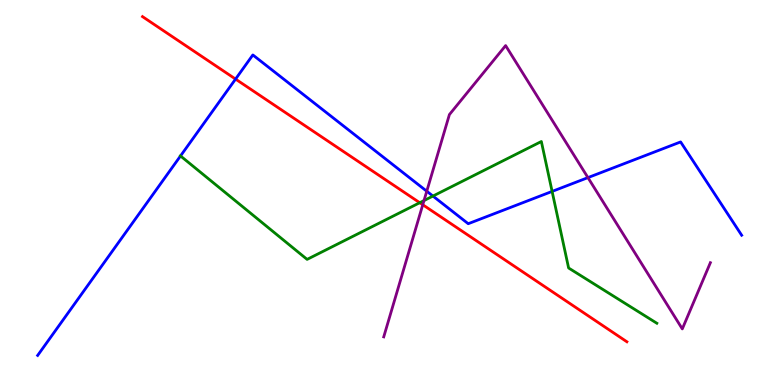[{'lines': ['blue', 'red'], 'intersections': [{'x': 3.04, 'y': 7.95}]}, {'lines': ['green', 'red'], 'intersections': [{'x': 5.42, 'y': 4.73}]}, {'lines': ['purple', 'red'], 'intersections': [{'x': 5.46, 'y': 4.68}]}, {'lines': ['blue', 'green'], 'intersections': [{'x': 2.33, 'y': 5.95}, {'x': 5.59, 'y': 4.91}, {'x': 7.12, 'y': 5.03}]}, {'lines': ['blue', 'purple'], 'intersections': [{'x': 5.51, 'y': 5.03}, {'x': 7.59, 'y': 5.39}]}, {'lines': ['green', 'purple'], 'intersections': [{'x': 5.47, 'y': 4.79}]}]